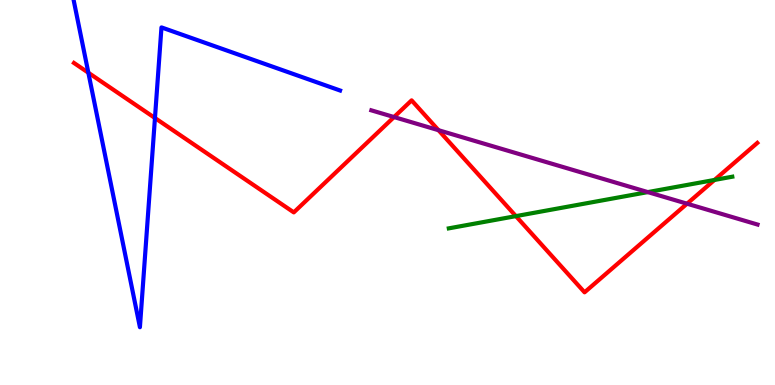[{'lines': ['blue', 'red'], 'intersections': [{'x': 1.14, 'y': 8.11}, {'x': 2.0, 'y': 6.93}]}, {'lines': ['green', 'red'], 'intersections': [{'x': 6.66, 'y': 4.39}, {'x': 9.22, 'y': 5.33}]}, {'lines': ['purple', 'red'], 'intersections': [{'x': 5.08, 'y': 6.96}, {'x': 5.66, 'y': 6.62}, {'x': 8.86, 'y': 4.71}]}, {'lines': ['blue', 'green'], 'intersections': []}, {'lines': ['blue', 'purple'], 'intersections': []}, {'lines': ['green', 'purple'], 'intersections': [{'x': 8.36, 'y': 5.01}]}]